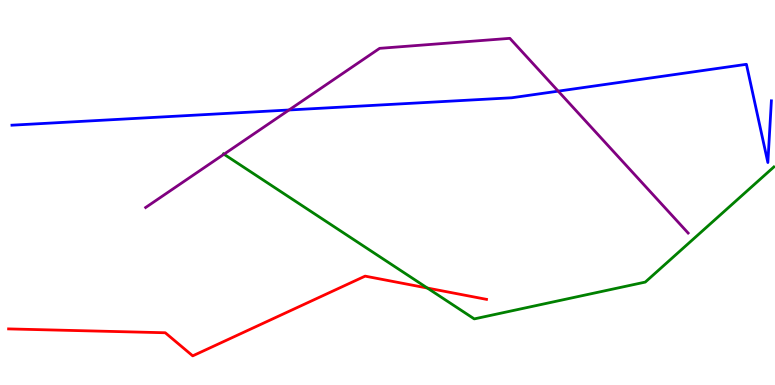[{'lines': ['blue', 'red'], 'intersections': []}, {'lines': ['green', 'red'], 'intersections': [{'x': 5.51, 'y': 2.52}]}, {'lines': ['purple', 'red'], 'intersections': []}, {'lines': ['blue', 'green'], 'intersections': []}, {'lines': ['blue', 'purple'], 'intersections': [{'x': 3.73, 'y': 7.14}, {'x': 7.2, 'y': 7.63}]}, {'lines': ['green', 'purple'], 'intersections': [{'x': 2.89, 'y': 5.99}]}]